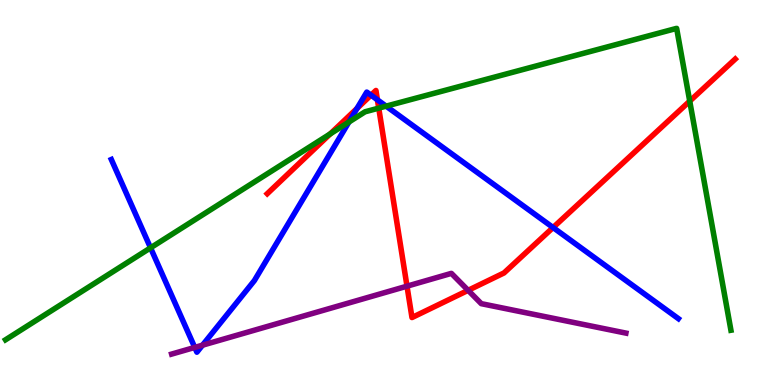[{'lines': ['blue', 'red'], 'intersections': [{'x': 4.61, 'y': 7.18}, {'x': 4.79, 'y': 7.53}, {'x': 4.87, 'y': 7.41}, {'x': 7.14, 'y': 4.09}]}, {'lines': ['green', 'red'], 'intersections': [{'x': 4.26, 'y': 6.52}, {'x': 4.89, 'y': 7.19}, {'x': 8.9, 'y': 7.37}]}, {'lines': ['purple', 'red'], 'intersections': [{'x': 5.25, 'y': 2.57}, {'x': 6.04, 'y': 2.46}]}, {'lines': ['blue', 'green'], 'intersections': [{'x': 1.94, 'y': 3.56}, {'x': 4.5, 'y': 6.83}, {'x': 4.98, 'y': 7.24}]}, {'lines': ['blue', 'purple'], 'intersections': [{'x': 2.51, 'y': 0.976}, {'x': 2.61, 'y': 1.03}]}, {'lines': ['green', 'purple'], 'intersections': []}]